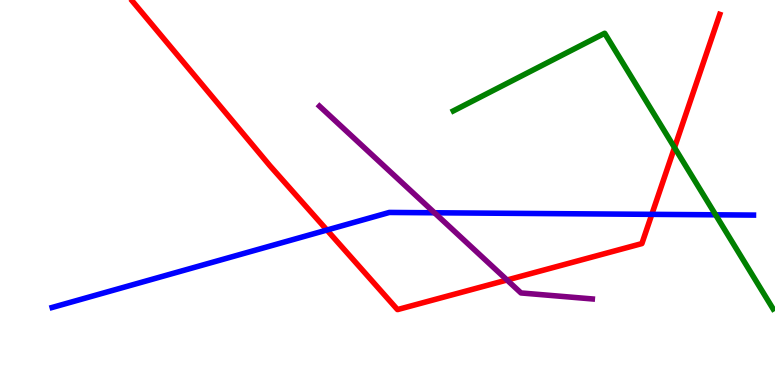[{'lines': ['blue', 'red'], 'intersections': [{'x': 4.22, 'y': 4.03}, {'x': 8.41, 'y': 4.43}]}, {'lines': ['green', 'red'], 'intersections': [{'x': 8.7, 'y': 6.17}]}, {'lines': ['purple', 'red'], 'intersections': [{'x': 6.54, 'y': 2.73}]}, {'lines': ['blue', 'green'], 'intersections': [{'x': 9.23, 'y': 4.42}]}, {'lines': ['blue', 'purple'], 'intersections': [{'x': 5.61, 'y': 4.47}]}, {'lines': ['green', 'purple'], 'intersections': []}]